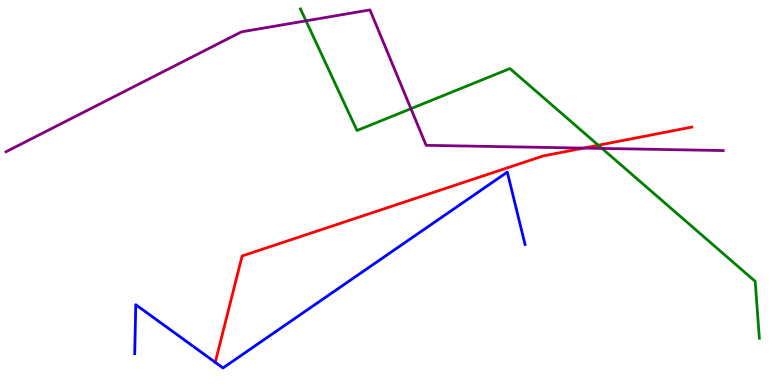[{'lines': ['blue', 'red'], 'intersections': [{'x': 2.78, 'y': 0.589}]}, {'lines': ['green', 'red'], 'intersections': [{'x': 7.72, 'y': 6.23}]}, {'lines': ['purple', 'red'], 'intersections': [{'x': 7.53, 'y': 6.15}]}, {'lines': ['blue', 'green'], 'intersections': []}, {'lines': ['blue', 'purple'], 'intersections': []}, {'lines': ['green', 'purple'], 'intersections': [{'x': 3.95, 'y': 9.46}, {'x': 5.3, 'y': 7.18}, {'x': 7.77, 'y': 6.14}]}]